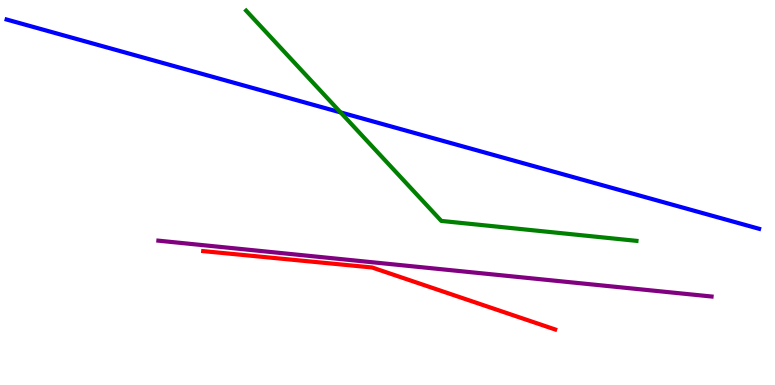[{'lines': ['blue', 'red'], 'intersections': []}, {'lines': ['green', 'red'], 'intersections': []}, {'lines': ['purple', 'red'], 'intersections': []}, {'lines': ['blue', 'green'], 'intersections': [{'x': 4.39, 'y': 7.08}]}, {'lines': ['blue', 'purple'], 'intersections': []}, {'lines': ['green', 'purple'], 'intersections': []}]